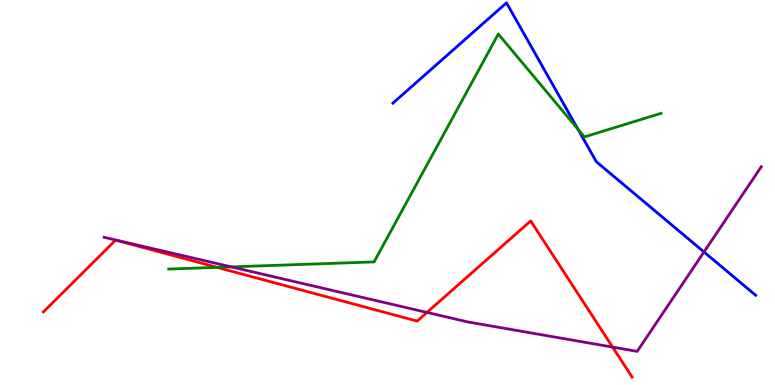[{'lines': ['blue', 'red'], 'intersections': []}, {'lines': ['green', 'red'], 'intersections': [{'x': 2.8, 'y': 3.06}]}, {'lines': ['purple', 'red'], 'intersections': [{'x': 5.51, 'y': 1.88}, {'x': 7.9, 'y': 0.984}]}, {'lines': ['blue', 'green'], 'intersections': [{'x': 7.46, 'y': 6.64}]}, {'lines': ['blue', 'purple'], 'intersections': [{'x': 9.08, 'y': 3.46}]}, {'lines': ['green', 'purple'], 'intersections': [{'x': 2.98, 'y': 3.07}]}]